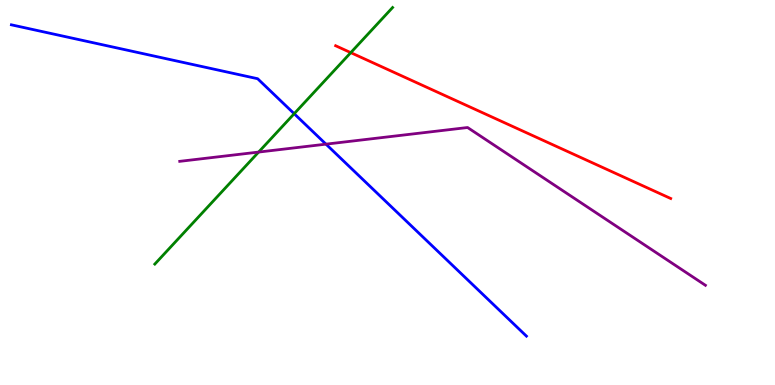[{'lines': ['blue', 'red'], 'intersections': []}, {'lines': ['green', 'red'], 'intersections': [{'x': 4.53, 'y': 8.63}]}, {'lines': ['purple', 'red'], 'intersections': []}, {'lines': ['blue', 'green'], 'intersections': [{'x': 3.8, 'y': 7.05}]}, {'lines': ['blue', 'purple'], 'intersections': [{'x': 4.21, 'y': 6.26}]}, {'lines': ['green', 'purple'], 'intersections': [{'x': 3.34, 'y': 6.05}]}]